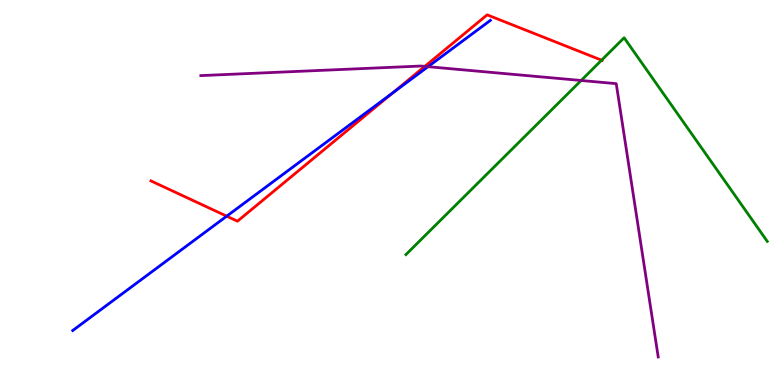[{'lines': ['blue', 'red'], 'intersections': [{'x': 2.93, 'y': 4.38}, {'x': 5.07, 'y': 7.59}]}, {'lines': ['green', 'red'], 'intersections': [{'x': 7.76, 'y': 8.44}]}, {'lines': ['purple', 'red'], 'intersections': [{'x': 5.48, 'y': 8.28}]}, {'lines': ['blue', 'green'], 'intersections': []}, {'lines': ['blue', 'purple'], 'intersections': [{'x': 5.52, 'y': 8.27}]}, {'lines': ['green', 'purple'], 'intersections': [{'x': 7.5, 'y': 7.91}]}]